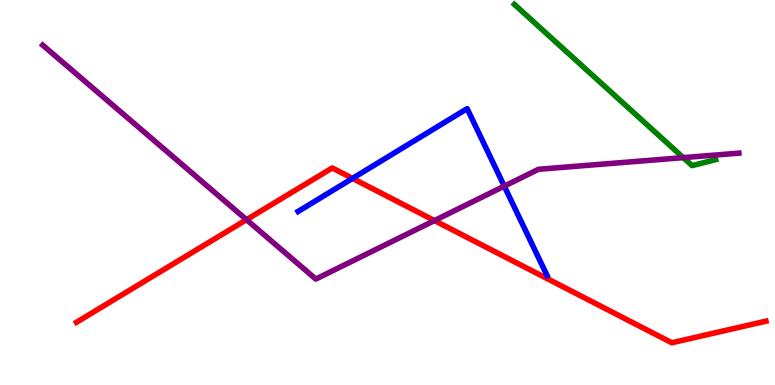[{'lines': ['blue', 'red'], 'intersections': [{'x': 4.55, 'y': 5.37}]}, {'lines': ['green', 'red'], 'intersections': []}, {'lines': ['purple', 'red'], 'intersections': [{'x': 3.18, 'y': 4.29}, {'x': 5.61, 'y': 4.27}]}, {'lines': ['blue', 'green'], 'intersections': []}, {'lines': ['blue', 'purple'], 'intersections': [{'x': 6.51, 'y': 5.16}]}, {'lines': ['green', 'purple'], 'intersections': [{'x': 8.82, 'y': 5.91}]}]